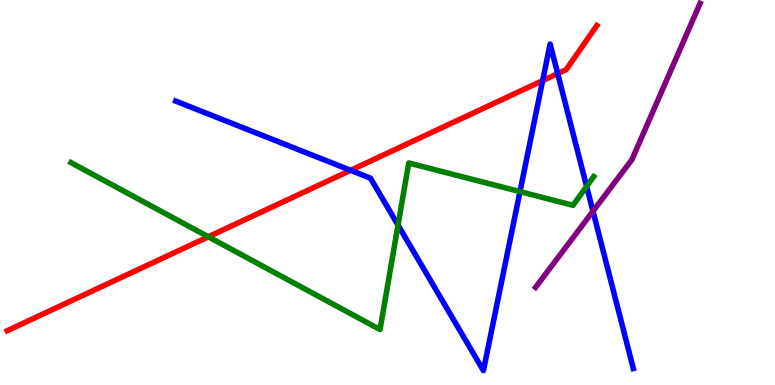[{'lines': ['blue', 'red'], 'intersections': [{'x': 4.52, 'y': 5.58}, {'x': 7.0, 'y': 7.91}, {'x': 7.2, 'y': 8.09}]}, {'lines': ['green', 'red'], 'intersections': [{'x': 2.69, 'y': 3.85}]}, {'lines': ['purple', 'red'], 'intersections': []}, {'lines': ['blue', 'green'], 'intersections': [{'x': 5.14, 'y': 4.15}, {'x': 6.71, 'y': 5.02}, {'x': 7.57, 'y': 5.16}]}, {'lines': ['blue', 'purple'], 'intersections': [{'x': 7.65, 'y': 4.51}]}, {'lines': ['green', 'purple'], 'intersections': []}]